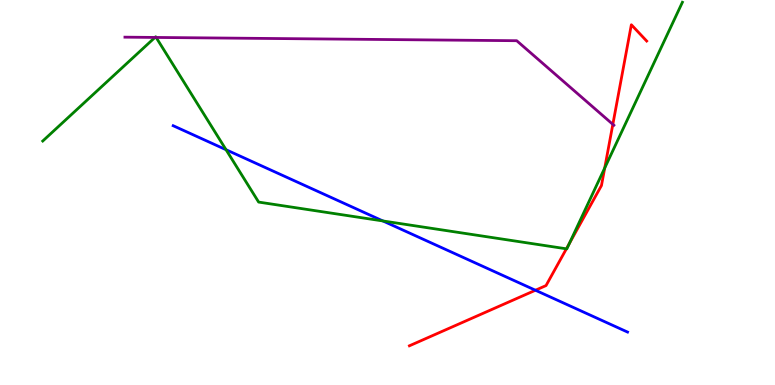[{'lines': ['blue', 'red'], 'intersections': [{'x': 6.91, 'y': 2.46}]}, {'lines': ['green', 'red'], 'intersections': [{'x': 7.31, 'y': 3.54}, {'x': 7.35, 'y': 3.67}, {'x': 7.8, 'y': 5.64}]}, {'lines': ['purple', 'red'], 'intersections': [{'x': 7.91, 'y': 6.77}]}, {'lines': ['blue', 'green'], 'intersections': [{'x': 2.92, 'y': 6.11}, {'x': 4.94, 'y': 4.26}]}, {'lines': ['blue', 'purple'], 'intersections': []}, {'lines': ['green', 'purple'], 'intersections': [{'x': 2.0, 'y': 9.03}, {'x': 2.01, 'y': 9.03}]}]